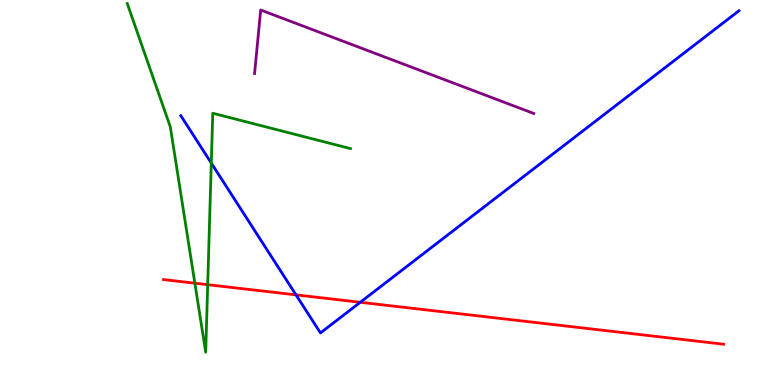[{'lines': ['blue', 'red'], 'intersections': [{'x': 3.82, 'y': 2.34}, {'x': 4.65, 'y': 2.15}]}, {'lines': ['green', 'red'], 'intersections': [{'x': 2.51, 'y': 2.64}, {'x': 2.68, 'y': 2.61}]}, {'lines': ['purple', 'red'], 'intersections': []}, {'lines': ['blue', 'green'], 'intersections': [{'x': 2.73, 'y': 5.76}]}, {'lines': ['blue', 'purple'], 'intersections': []}, {'lines': ['green', 'purple'], 'intersections': []}]